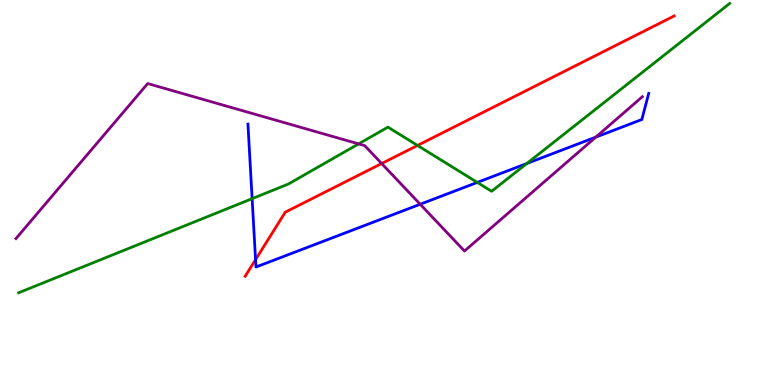[{'lines': ['blue', 'red'], 'intersections': [{'x': 3.3, 'y': 3.26}]}, {'lines': ['green', 'red'], 'intersections': [{'x': 5.39, 'y': 6.22}]}, {'lines': ['purple', 'red'], 'intersections': [{'x': 4.92, 'y': 5.75}]}, {'lines': ['blue', 'green'], 'intersections': [{'x': 3.25, 'y': 4.84}, {'x': 6.16, 'y': 5.26}, {'x': 6.8, 'y': 5.75}]}, {'lines': ['blue', 'purple'], 'intersections': [{'x': 5.42, 'y': 4.69}, {'x': 7.69, 'y': 6.44}]}, {'lines': ['green', 'purple'], 'intersections': [{'x': 4.63, 'y': 6.26}]}]